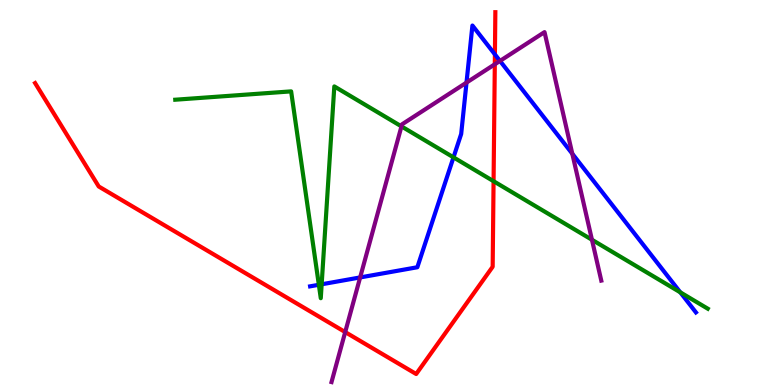[{'lines': ['blue', 'red'], 'intersections': [{'x': 6.39, 'y': 8.59}]}, {'lines': ['green', 'red'], 'intersections': [{'x': 6.37, 'y': 5.29}]}, {'lines': ['purple', 'red'], 'intersections': [{'x': 4.45, 'y': 1.37}, {'x': 6.38, 'y': 8.33}]}, {'lines': ['blue', 'green'], 'intersections': [{'x': 4.11, 'y': 2.6}, {'x': 4.15, 'y': 2.62}, {'x': 5.85, 'y': 5.91}, {'x': 8.78, 'y': 2.41}]}, {'lines': ['blue', 'purple'], 'intersections': [{'x': 4.65, 'y': 2.79}, {'x': 6.02, 'y': 7.85}, {'x': 6.45, 'y': 8.42}, {'x': 7.38, 'y': 6.01}]}, {'lines': ['green', 'purple'], 'intersections': [{'x': 5.18, 'y': 6.72}, {'x': 7.64, 'y': 3.77}]}]